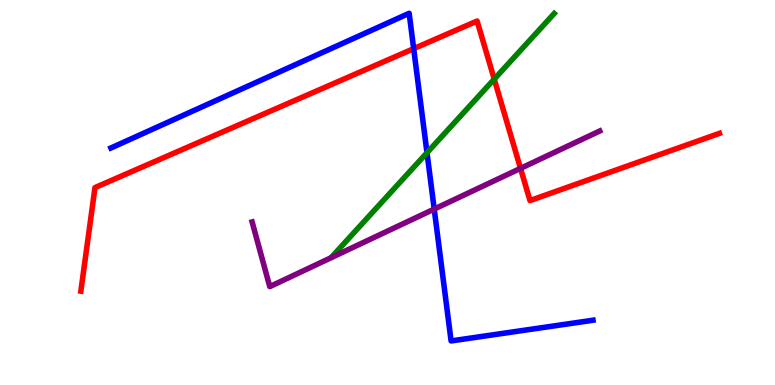[{'lines': ['blue', 'red'], 'intersections': [{'x': 5.34, 'y': 8.74}]}, {'lines': ['green', 'red'], 'intersections': [{'x': 6.38, 'y': 7.94}]}, {'lines': ['purple', 'red'], 'intersections': [{'x': 6.72, 'y': 5.63}]}, {'lines': ['blue', 'green'], 'intersections': [{'x': 5.51, 'y': 6.03}]}, {'lines': ['blue', 'purple'], 'intersections': [{'x': 5.6, 'y': 4.57}]}, {'lines': ['green', 'purple'], 'intersections': []}]